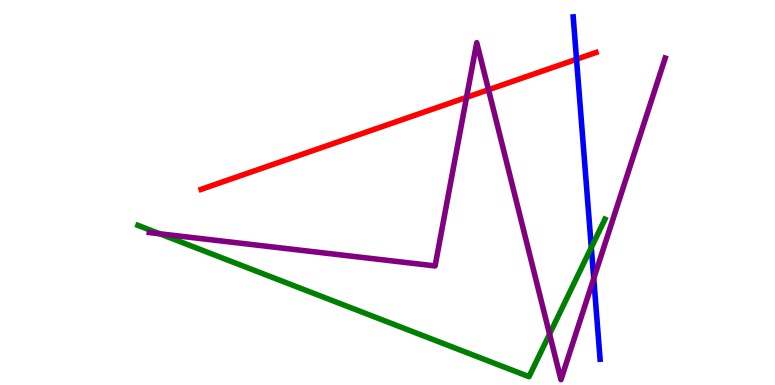[{'lines': ['blue', 'red'], 'intersections': [{'x': 7.44, 'y': 8.46}]}, {'lines': ['green', 'red'], 'intersections': []}, {'lines': ['purple', 'red'], 'intersections': [{'x': 6.02, 'y': 7.47}, {'x': 6.3, 'y': 7.67}]}, {'lines': ['blue', 'green'], 'intersections': [{'x': 7.63, 'y': 3.57}]}, {'lines': ['blue', 'purple'], 'intersections': [{'x': 7.66, 'y': 2.77}]}, {'lines': ['green', 'purple'], 'intersections': [{'x': 2.06, 'y': 3.93}, {'x': 7.09, 'y': 1.32}]}]